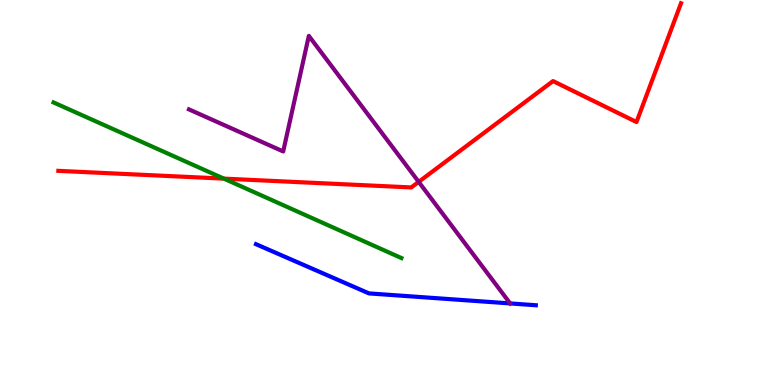[{'lines': ['blue', 'red'], 'intersections': []}, {'lines': ['green', 'red'], 'intersections': [{'x': 2.89, 'y': 5.36}]}, {'lines': ['purple', 'red'], 'intersections': [{'x': 5.4, 'y': 5.28}]}, {'lines': ['blue', 'green'], 'intersections': []}, {'lines': ['blue', 'purple'], 'intersections': [{'x': 6.58, 'y': 2.12}]}, {'lines': ['green', 'purple'], 'intersections': []}]